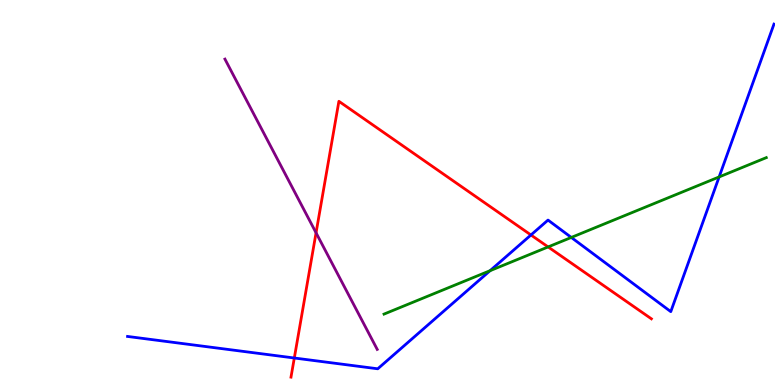[{'lines': ['blue', 'red'], 'intersections': [{'x': 3.8, 'y': 0.701}, {'x': 6.85, 'y': 3.9}]}, {'lines': ['green', 'red'], 'intersections': [{'x': 7.07, 'y': 3.59}]}, {'lines': ['purple', 'red'], 'intersections': [{'x': 4.08, 'y': 3.95}]}, {'lines': ['blue', 'green'], 'intersections': [{'x': 6.32, 'y': 2.97}, {'x': 7.37, 'y': 3.83}, {'x': 9.28, 'y': 5.4}]}, {'lines': ['blue', 'purple'], 'intersections': []}, {'lines': ['green', 'purple'], 'intersections': []}]